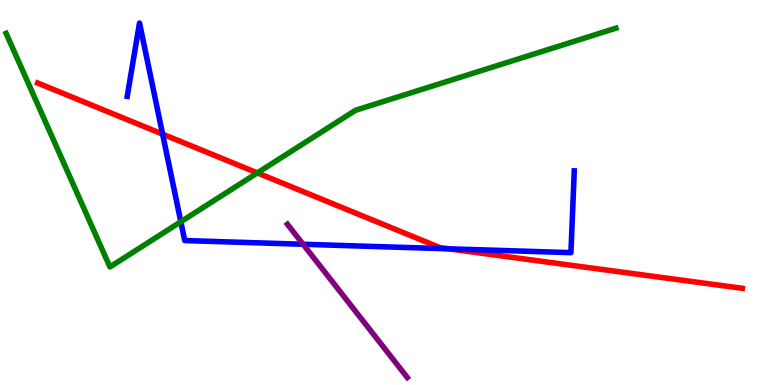[{'lines': ['blue', 'red'], 'intersections': [{'x': 2.1, 'y': 6.52}, {'x': 5.79, 'y': 3.54}]}, {'lines': ['green', 'red'], 'intersections': [{'x': 3.32, 'y': 5.51}]}, {'lines': ['purple', 'red'], 'intersections': []}, {'lines': ['blue', 'green'], 'intersections': [{'x': 2.33, 'y': 4.24}]}, {'lines': ['blue', 'purple'], 'intersections': [{'x': 3.91, 'y': 3.66}]}, {'lines': ['green', 'purple'], 'intersections': []}]